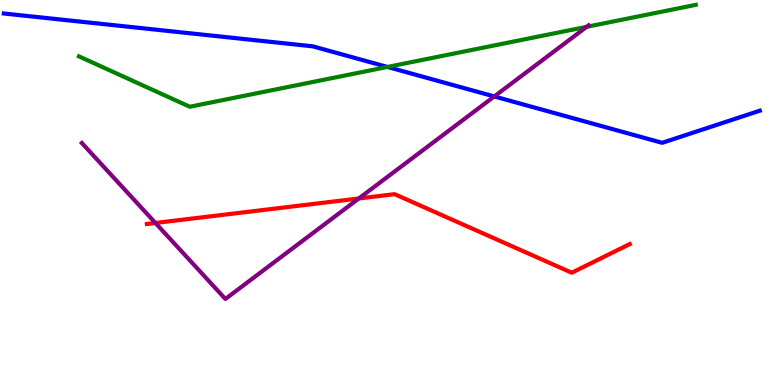[{'lines': ['blue', 'red'], 'intersections': []}, {'lines': ['green', 'red'], 'intersections': []}, {'lines': ['purple', 'red'], 'intersections': [{'x': 2.01, 'y': 4.21}, {'x': 4.63, 'y': 4.84}]}, {'lines': ['blue', 'green'], 'intersections': [{'x': 5.0, 'y': 8.26}]}, {'lines': ['blue', 'purple'], 'intersections': [{'x': 6.38, 'y': 7.49}]}, {'lines': ['green', 'purple'], 'intersections': [{'x': 7.57, 'y': 9.3}]}]